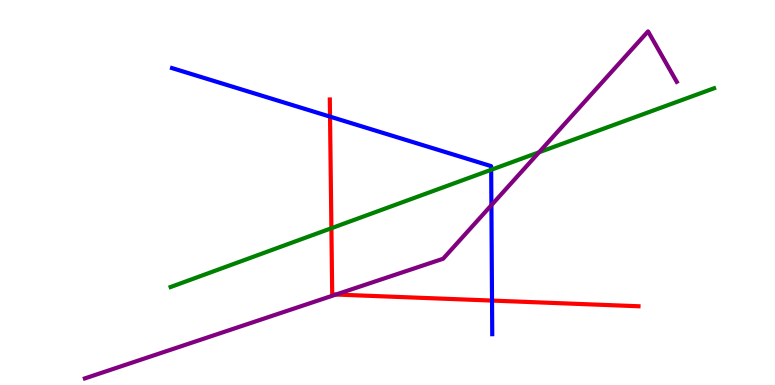[{'lines': ['blue', 'red'], 'intersections': [{'x': 4.26, 'y': 6.97}, {'x': 6.35, 'y': 2.19}]}, {'lines': ['green', 'red'], 'intersections': [{'x': 4.28, 'y': 4.07}]}, {'lines': ['purple', 'red'], 'intersections': [{'x': 4.34, 'y': 2.35}]}, {'lines': ['blue', 'green'], 'intersections': [{'x': 6.34, 'y': 5.59}]}, {'lines': ['blue', 'purple'], 'intersections': [{'x': 6.34, 'y': 4.67}]}, {'lines': ['green', 'purple'], 'intersections': [{'x': 6.96, 'y': 6.05}]}]